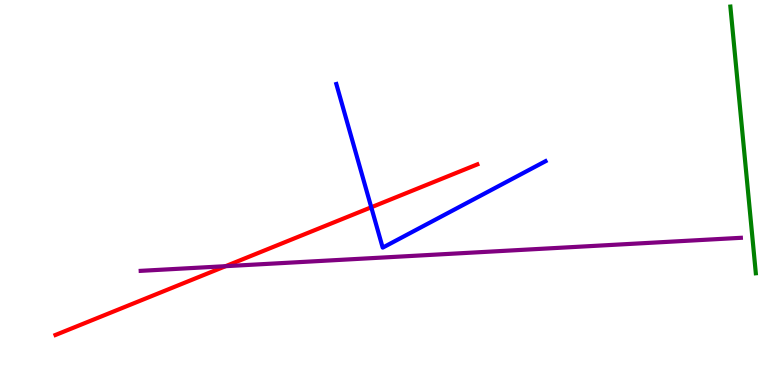[{'lines': ['blue', 'red'], 'intersections': [{'x': 4.79, 'y': 4.62}]}, {'lines': ['green', 'red'], 'intersections': []}, {'lines': ['purple', 'red'], 'intersections': [{'x': 2.91, 'y': 3.09}]}, {'lines': ['blue', 'green'], 'intersections': []}, {'lines': ['blue', 'purple'], 'intersections': []}, {'lines': ['green', 'purple'], 'intersections': []}]